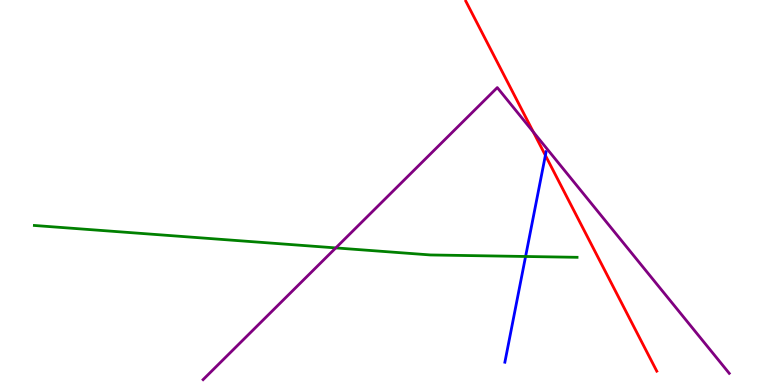[{'lines': ['blue', 'red'], 'intersections': [{'x': 7.04, 'y': 5.96}]}, {'lines': ['green', 'red'], 'intersections': []}, {'lines': ['purple', 'red'], 'intersections': [{'x': 6.88, 'y': 6.57}]}, {'lines': ['blue', 'green'], 'intersections': [{'x': 6.78, 'y': 3.34}]}, {'lines': ['blue', 'purple'], 'intersections': []}, {'lines': ['green', 'purple'], 'intersections': [{'x': 4.33, 'y': 3.56}]}]